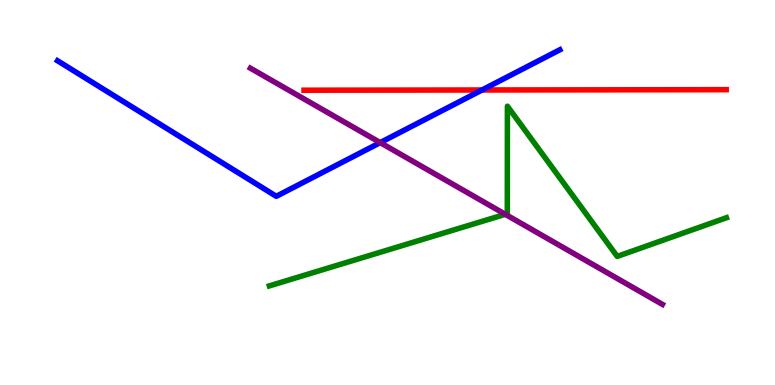[{'lines': ['blue', 'red'], 'intersections': [{'x': 6.22, 'y': 7.66}]}, {'lines': ['green', 'red'], 'intersections': []}, {'lines': ['purple', 'red'], 'intersections': []}, {'lines': ['blue', 'green'], 'intersections': []}, {'lines': ['blue', 'purple'], 'intersections': [{'x': 4.91, 'y': 6.3}]}, {'lines': ['green', 'purple'], 'intersections': [{'x': 6.52, 'y': 4.43}]}]